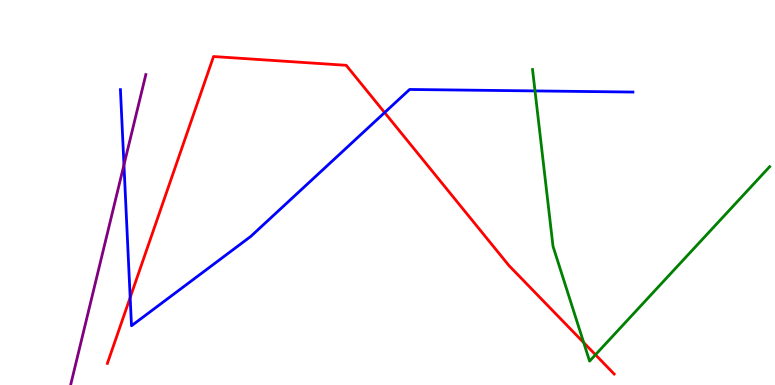[{'lines': ['blue', 'red'], 'intersections': [{'x': 1.68, 'y': 2.27}, {'x': 4.96, 'y': 7.08}]}, {'lines': ['green', 'red'], 'intersections': [{'x': 7.53, 'y': 1.1}, {'x': 7.68, 'y': 0.786}]}, {'lines': ['purple', 'red'], 'intersections': []}, {'lines': ['blue', 'green'], 'intersections': [{'x': 6.9, 'y': 7.64}]}, {'lines': ['blue', 'purple'], 'intersections': [{'x': 1.6, 'y': 5.72}]}, {'lines': ['green', 'purple'], 'intersections': []}]